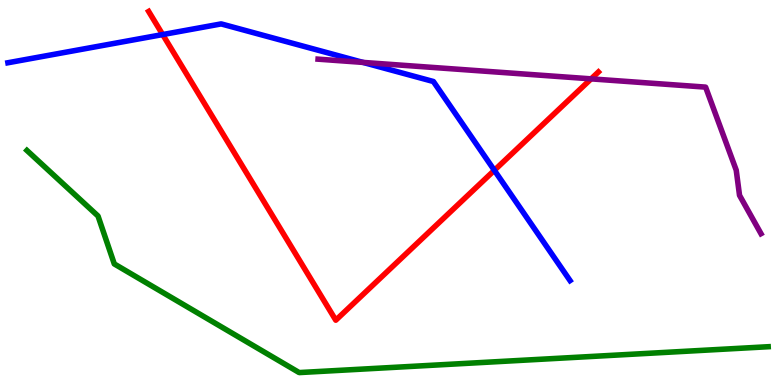[{'lines': ['blue', 'red'], 'intersections': [{'x': 2.1, 'y': 9.1}, {'x': 6.38, 'y': 5.58}]}, {'lines': ['green', 'red'], 'intersections': []}, {'lines': ['purple', 'red'], 'intersections': [{'x': 7.63, 'y': 7.95}]}, {'lines': ['blue', 'green'], 'intersections': []}, {'lines': ['blue', 'purple'], 'intersections': [{'x': 4.68, 'y': 8.38}]}, {'lines': ['green', 'purple'], 'intersections': []}]